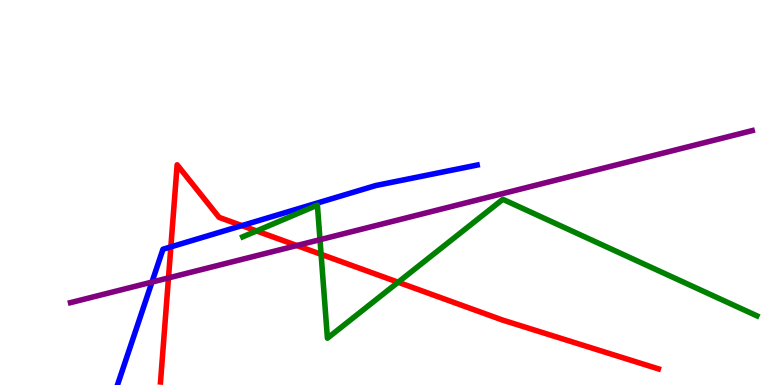[{'lines': ['blue', 'red'], 'intersections': [{'x': 2.2, 'y': 3.59}, {'x': 3.12, 'y': 4.14}]}, {'lines': ['green', 'red'], 'intersections': [{'x': 3.31, 'y': 4.0}, {'x': 4.14, 'y': 3.39}, {'x': 5.14, 'y': 2.67}]}, {'lines': ['purple', 'red'], 'intersections': [{'x': 2.17, 'y': 2.78}, {'x': 3.83, 'y': 3.62}]}, {'lines': ['blue', 'green'], 'intersections': []}, {'lines': ['blue', 'purple'], 'intersections': [{'x': 1.96, 'y': 2.67}]}, {'lines': ['green', 'purple'], 'intersections': [{'x': 4.13, 'y': 3.77}]}]